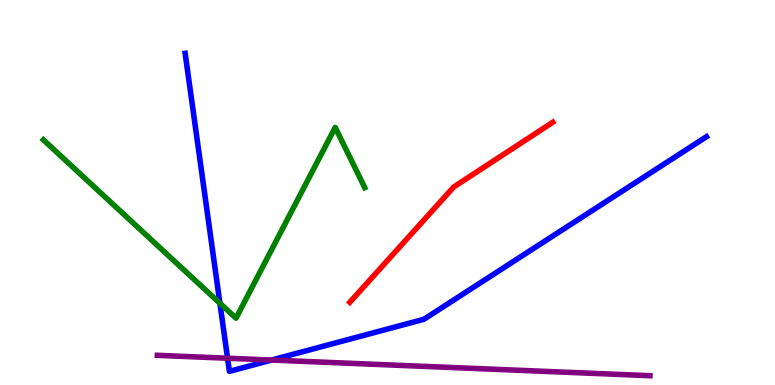[{'lines': ['blue', 'red'], 'intersections': []}, {'lines': ['green', 'red'], 'intersections': []}, {'lines': ['purple', 'red'], 'intersections': []}, {'lines': ['blue', 'green'], 'intersections': [{'x': 2.84, 'y': 2.12}]}, {'lines': ['blue', 'purple'], 'intersections': [{'x': 2.94, 'y': 0.695}, {'x': 3.5, 'y': 0.648}]}, {'lines': ['green', 'purple'], 'intersections': []}]